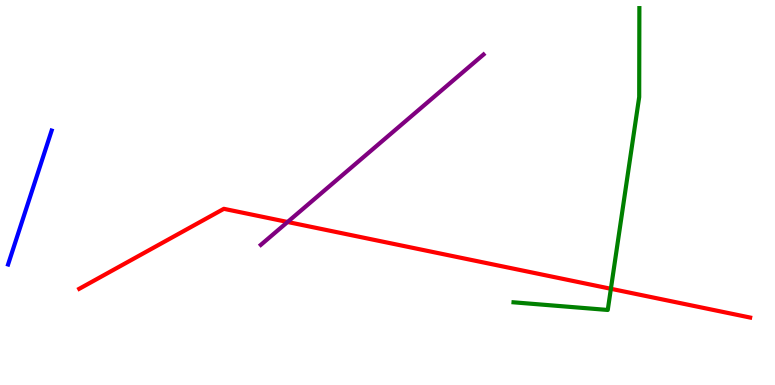[{'lines': ['blue', 'red'], 'intersections': []}, {'lines': ['green', 'red'], 'intersections': [{'x': 7.88, 'y': 2.5}]}, {'lines': ['purple', 'red'], 'intersections': [{'x': 3.71, 'y': 4.23}]}, {'lines': ['blue', 'green'], 'intersections': []}, {'lines': ['blue', 'purple'], 'intersections': []}, {'lines': ['green', 'purple'], 'intersections': []}]